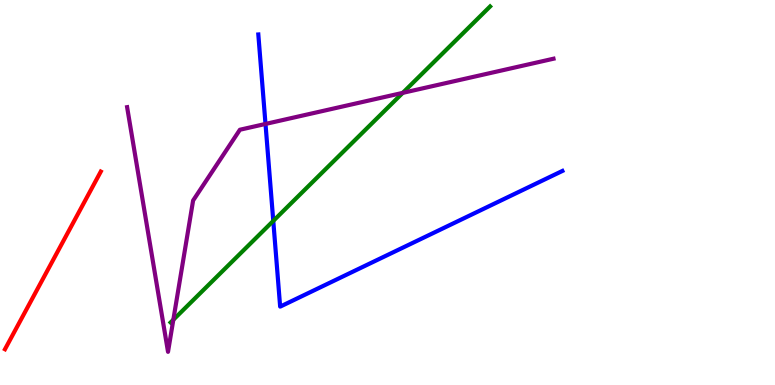[{'lines': ['blue', 'red'], 'intersections': []}, {'lines': ['green', 'red'], 'intersections': []}, {'lines': ['purple', 'red'], 'intersections': []}, {'lines': ['blue', 'green'], 'intersections': [{'x': 3.53, 'y': 4.26}]}, {'lines': ['blue', 'purple'], 'intersections': [{'x': 3.43, 'y': 6.78}]}, {'lines': ['green', 'purple'], 'intersections': [{'x': 2.24, 'y': 1.69}, {'x': 5.2, 'y': 7.59}]}]